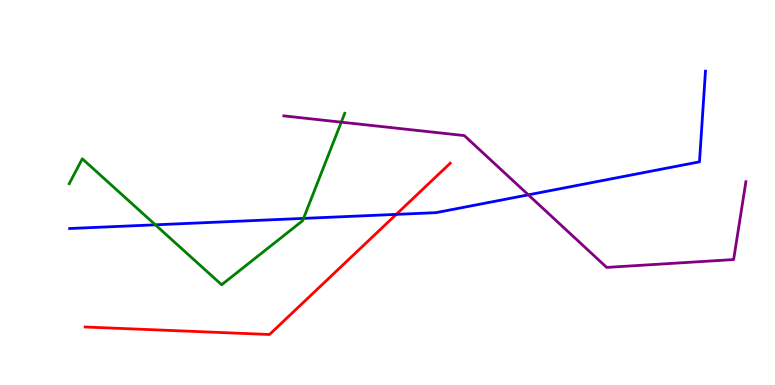[{'lines': ['blue', 'red'], 'intersections': [{'x': 5.11, 'y': 4.43}]}, {'lines': ['green', 'red'], 'intersections': []}, {'lines': ['purple', 'red'], 'intersections': []}, {'lines': ['blue', 'green'], 'intersections': [{'x': 2.0, 'y': 4.16}, {'x': 3.92, 'y': 4.33}]}, {'lines': ['blue', 'purple'], 'intersections': [{'x': 6.82, 'y': 4.94}]}, {'lines': ['green', 'purple'], 'intersections': [{'x': 4.4, 'y': 6.83}]}]